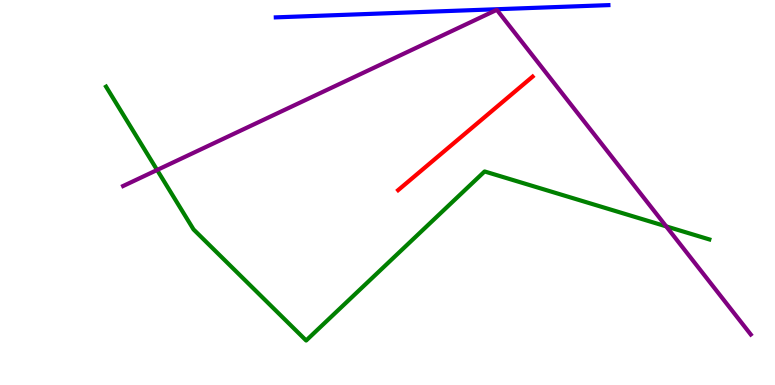[{'lines': ['blue', 'red'], 'intersections': []}, {'lines': ['green', 'red'], 'intersections': []}, {'lines': ['purple', 'red'], 'intersections': []}, {'lines': ['blue', 'green'], 'intersections': []}, {'lines': ['blue', 'purple'], 'intersections': []}, {'lines': ['green', 'purple'], 'intersections': [{'x': 2.03, 'y': 5.58}, {'x': 8.6, 'y': 4.12}]}]